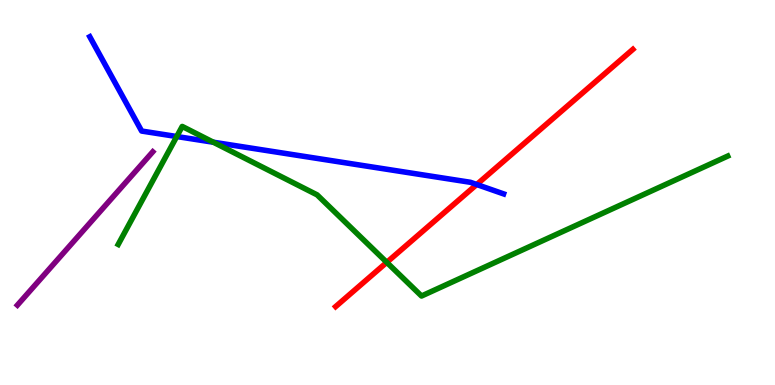[{'lines': ['blue', 'red'], 'intersections': [{'x': 6.15, 'y': 5.21}]}, {'lines': ['green', 'red'], 'intersections': [{'x': 4.99, 'y': 3.19}]}, {'lines': ['purple', 'red'], 'intersections': []}, {'lines': ['blue', 'green'], 'intersections': [{'x': 2.28, 'y': 6.45}, {'x': 2.75, 'y': 6.31}]}, {'lines': ['blue', 'purple'], 'intersections': []}, {'lines': ['green', 'purple'], 'intersections': []}]